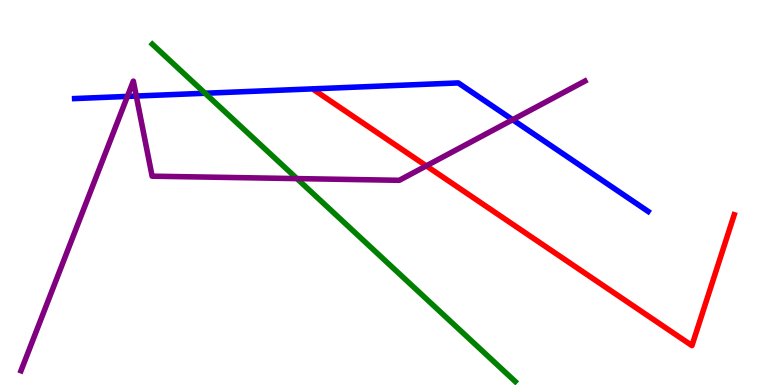[{'lines': ['blue', 'red'], 'intersections': []}, {'lines': ['green', 'red'], 'intersections': []}, {'lines': ['purple', 'red'], 'intersections': [{'x': 5.5, 'y': 5.69}]}, {'lines': ['blue', 'green'], 'intersections': [{'x': 2.65, 'y': 7.58}]}, {'lines': ['blue', 'purple'], 'intersections': [{'x': 1.64, 'y': 7.5}, {'x': 1.76, 'y': 7.51}, {'x': 6.61, 'y': 6.89}]}, {'lines': ['green', 'purple'], 'intersections': [{'x': 3.83, 'y': 5.36}]}]